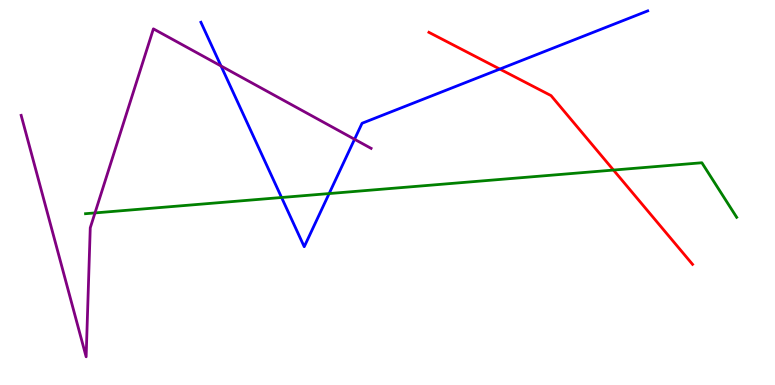[{'lines': ['blue', 'red'], 'intersections': [{'x': 6.45, 'y': 8.21}]}, {'lines': ['green', 'red'], 'intersections': [{'x': 7.92, 'y': 5.58}]}, {'lines': ['purple', 'red'], 'intersections': []}, {'lines': ['blue', 'green'], 'intersections': [{'x': 3.63, 'y': 4.87}, {'x': 4.25, 'y': 4.97}]}, {'lines': ['blue', 'purple'], 'intersections': [{'x': 2.85, 'y': 8.29}, {'x': 4.57, 'y': 6.38}]}, {'lines': ['green', 'purple'], 'intersections': [{'x': 1.23, 'y': 4.47}]}]